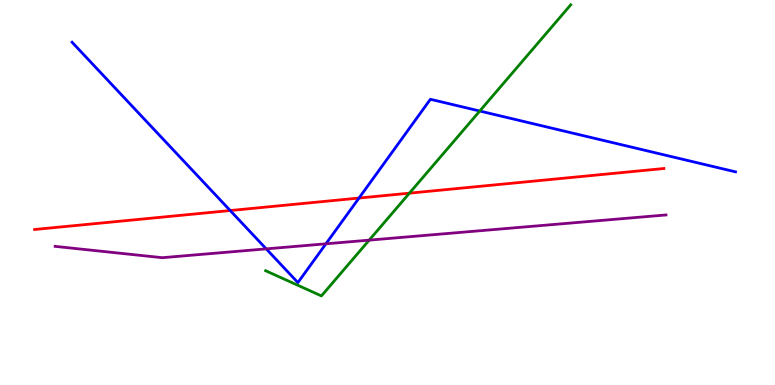[{'lines': ['blue', 'red'], 'intersections': [{'x': 2.97, 'y': 4.53}, {'x': 4.63, 'y': 4.86}]}, {'lines': ['green', 'red'], 'intersections': [{'x': 5.28, 'y': 4.98}]}, {'lines': ['purple', 'red'], 'intersections': []}, {'lines': ['blue', 'green'], 'intersections': [{'x': 6.19, 'y': 7.12}]}, {'lines': ['blue', 'purple'], 'intersections': [{'x': 3.44, 'y': 3.54}, {'x': 4.21, 'y': 3.67}]}, {'lines': ['green', 'purple'], 'intersections': [{'x': 4.76, 'y': 3.76}]}]